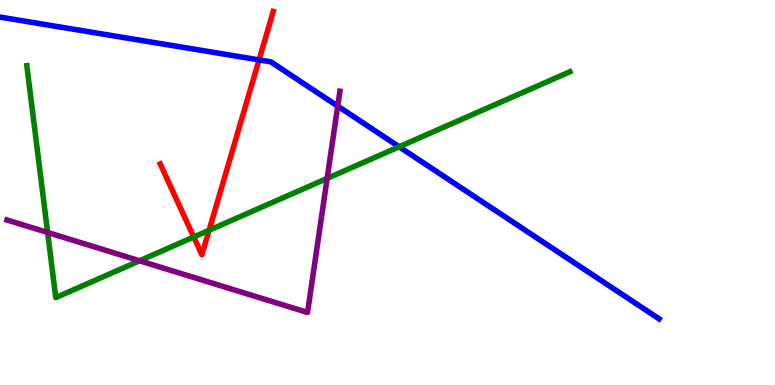[{'lines': ['blue', 'red'], 'intersections': [{'x': 3.34, 'y': 8.44}]}, {'lines': ['green', 'red'], 'intersections': [{'x': 2.5, 'y': 3.84}, {'x': 2.7, 'y': 4.02}]}, {'lines': ['purple', 'red'], 'intersections': []}, {'lines': ['blue', 'green'], 'intersections': [{'x': 5.15, 'y': 6.19}]}, {'lines': ['blue', 'purple'], 'intersections': [{'x': 4.36, 'y': 7.24}]}, {'lines': ['green', 'purple'], 'intersections': [{'x': 0.615, 'y': 3.96}, {'x': 1.8, 'y': 3.23}, {'x': 4.22, 'y': 5.37}]}]